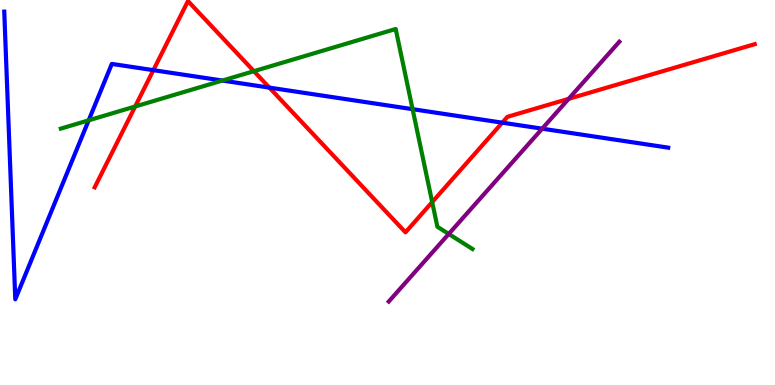[{'lines': ['blue', 'red'], 'intersections': [{'x': 1.98, 'y': 8.18}, {'x': 3.48, 'y': 7.72}, {'x': 6.48, 'y': 6.81}]}, {'lines': ['green', 'red'], 'intersections': [{'x': 1.74, 'y': 7.23}, {'x': 3.28, 'y': 8.15}, {'x': 5.58, 'y': 4.75}]}, {'lines': ['purple', 'red'], 'intersections': [{'x': 7.34, 'y': 7.43}]}, {'lines': ['blue', 'green'], 'intersections': [{'x': 1.14, 'y': 6.87}, {'x': 2.87, 'y': 7.91}, {'x': 5.32, 'y': 7.16}]}, {'lines': ['blue', 'purple'], 'intersections': [{'x': 7.0, 'y': 6.66}]}, {'lines': ['green', 'purple'], 'intersections': [{'x': 5.79, 'y': 3.92}]}]